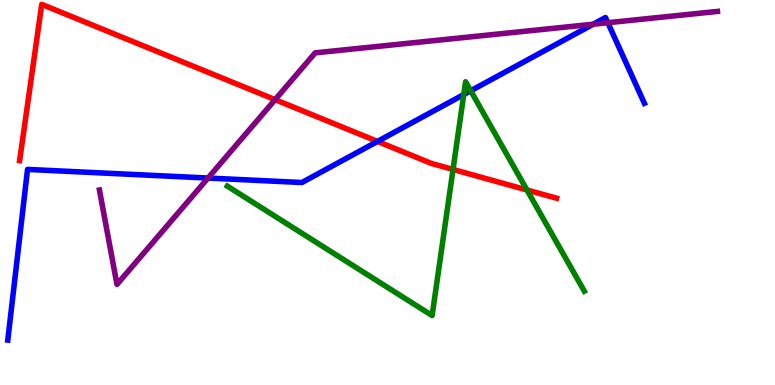[{'lines': ['blue', 'red'], 'intersections': [{'x': 4.87, 'y': 6.33}]}, {'lines': ['green', 'red'], 'intersections': [{'x': 5.85, 'y': 5.6}, {'x': 6.8, 'y': 5.07}]}, {'lines': ['purple', 'red'], 'intersections': [{'x': 3.55, 'y': 7.41}]}, {'lines': ['blue', 'green'], 'intersections': [{'x': 5.98, 'y': 7.54}, {'x': 6.07, 'y': 7.64}]}, {'lines': ['blue', 'purple'], 'intersections': [{'x': 2.68, 'y': 5.38}, {'x': 7.65, 'y': 9.37}, {'x': 7.84, 'y': 9.41}]}, {'lines': ['green', 'purple'], 'intersections': []}]